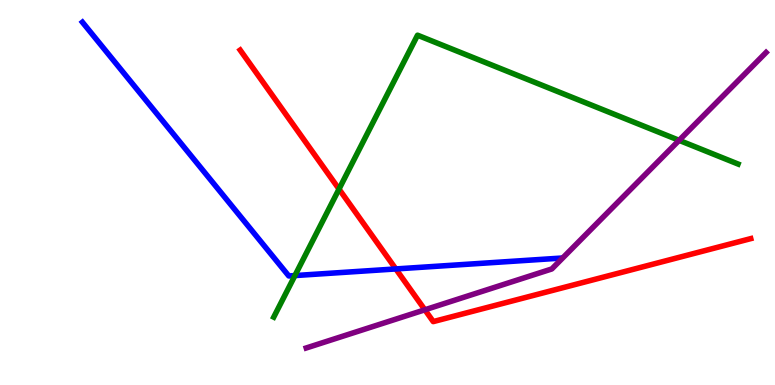[{'lines': ['blue', 'red'], 'intersections': [{'x': 5.11, 'y': 3.01}]}, {'lines': ['green', 'red'], 'intersections': [{'x': 4.37, 'y': 5.09}]}, {'lines': ['purple', 'red'], 'intersections': [{'x': 5.48, 'y': 1.95}]}, {'lines': ['blue', 'green'], 'intersections': [{'x': 3.81, 'y': 2.84}]}, {'lines': ['blue', 'purple'], 'intersections': []}, {'lines': ['green', 'purple'], 'intersections': [{'x': 8.76, 'y': 6.36}]}]